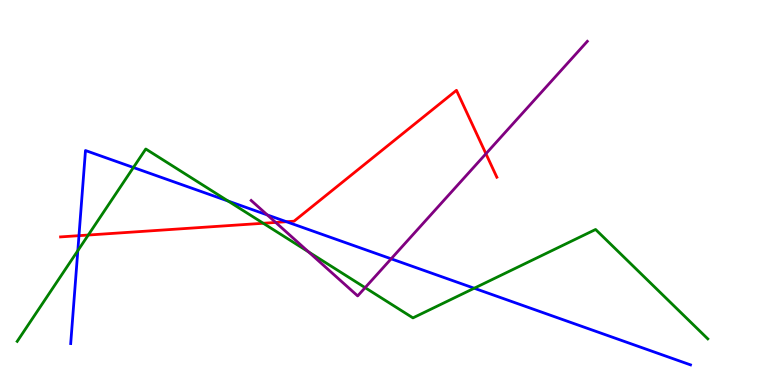[{'lines': ['blue', 'red'], 'intersections': [{'x': 1.02, 'y': 3.88}, {'x': 3.7, 'y': 4.24}]}, {'lines': ['green', 'red'], 'intersections': [{'x': 1.14, 'y': 3.9}, {'x': 3.4, 'y': 4.2}]}, {'lines': ['purple', 'red'], 'intersections': [{'x': 3.56, 'y': 4.22}, {'x': 6.27, 'y': 6.01}]}, {'lines': ['blue', 'green'], 'intersections': [{'x': 1.0, 'y': 3.49}, {'x': 1.72, 'y': 5.65}, {'x': 2.94, 'y': 4.78}, {'x': 6.12, 'y': 2.51}]}, {'lines': ['blue', 'purple'], 'intersections': [{'x': 3.45, 'y': 4.42}, {'x': 5.05, 'y': 3.28}]}, {'lines': ['green', 'purple'], 'intersections': [{'x': 3.98, 'y': 3.46}, {'x': 4.71, 'y': 2.53}]}]